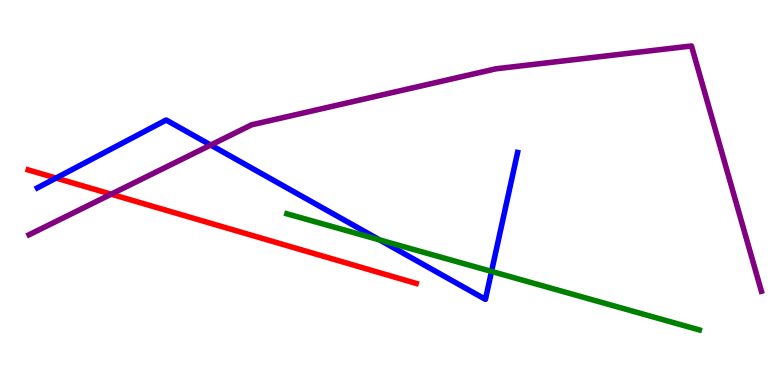[{'lines': ['blue', 'red'], 'intersections': [{'x': 0.723, 'y': 5.38}]}, {'lines': ['green', 'red'], 'intersections': []}, {'lines': ['purple', 'red'], 'intersections': [{'x': 1.43, 'y': 4.96}]}, {'lines': ['blue', 'green'], 'intersections': [{'x': 4.9, 'y': 3.77}, {'x': 6.34, 'y': 2.95}]}, {'lines': ['blue', 'purple'], 'intersections': [{'x': 2.72, 'y': 6.23}]}, {'lines': ['green', 'purple'], 'intersections': []}]